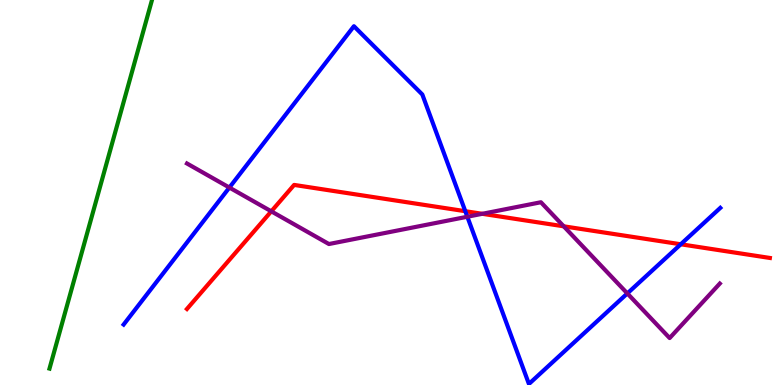[{'lines': ['blue', 'red'], 'intersections': [{'x': 6.0, 'y': 4.51}, {'x': 8.78, 'y': 3.66}]}, {'lines': ['green', 'red'], 'intersections': []}, {'lines': ['purple', 'red'], 'intersections': [{'x': 3.5, 'y': 4.51}, {'x': 6.22, 'y': 4.45}, {'x': 7.27, 'y': 4.12}]}, {'lines': ['blue', 'green'], 'intersections': []}, {'lines': ['blue', 'purple'], 'intersections': [{'x': 2.96, 'y': 5.13}, {'x': 6.03, 'y': 4.37}, {'x': 8.09, 'y': 2.38}]}, {'lines': ['green', 'purple'], 'intersections': []}]